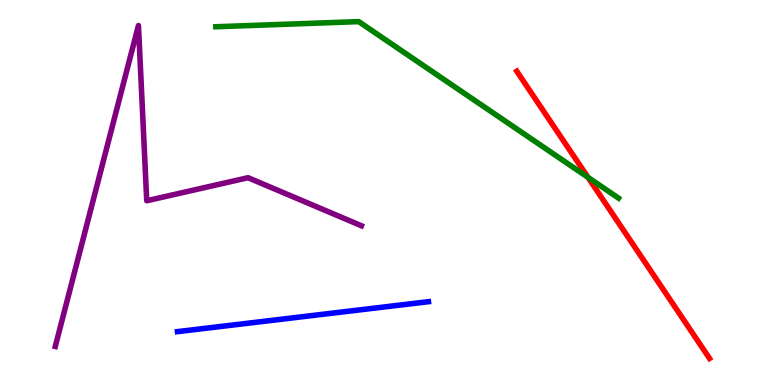[{'lines': ['blue', 'red'], 'intersections': []}, {'lines': ['green', 'red'], 'intersections': [{'x': 7.59, 'y': 5.39}]}, {'lines': ['purple', 'red'], 'intersections': []}, {'lines': ['blue', 'green'], 'intersections': []}, {'lines': ['blue', 'purple'], 'intersections': []}, {'lines': ['green', 'purple'], 'intersections': []}]